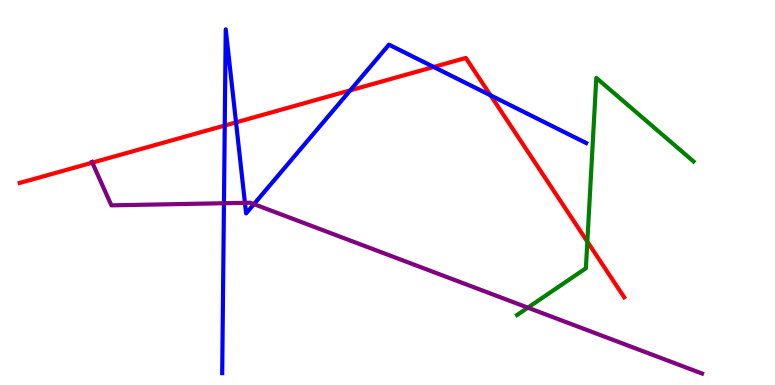[{'lines': ['blue', 'red'], 'intersections': [{'x': 2.9, 'y': 6.74}, {'x': 3.05, 'y': 6.82}, {'x': 4.52, 'y': 7.65}, {'x': 5.6, 'y': 8.26}, {'x': 6.33, 'y': 7.52}]}, {'lines': ['green', 'red'], 'intersections': [{'x': 7.58, 'y': 3.72}]}, {'lines': ['purple', 'red'], 'intersections': [{'x': 1.19, 'y': 5.78}]}, {'lines': ['blue', 'green'], 'intersections': []}, {'lines': ['blue', 'purple'], 'intersections': [{'x': 2.89, 'y': 4.72}, {'x': 3.16, 'y': 4.73}, {'x': 3.28, 'y': 4.7}]}, {'lines': ['green', 'purple'], 'intersections': [{'x': 6.81, 'y': 2.01}]}]